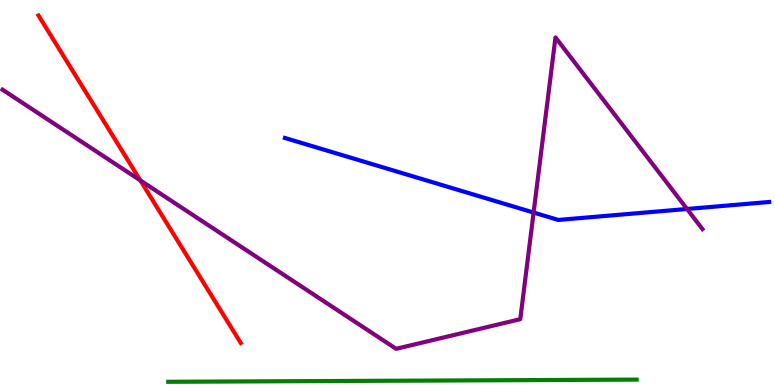[{'lines': ['blue', 'red'], 'intersections': []}, {'lines': ['green', 'red'], 'intersections': []}, {'lines': ['purple', 'red'], 'intersections': [{'x': 1.81, 'y': 5.31}]}, {'lines': ['blue', 'green'], 'intersections': []}, {'lines': ['blue', 'purple'], 'intersections': [{'x': 6.89, 'y': 4.48}, {'x': 8.86, 'y': 4.57}]}, {'lines': ['green', 'purple'], 'intersections': []}]